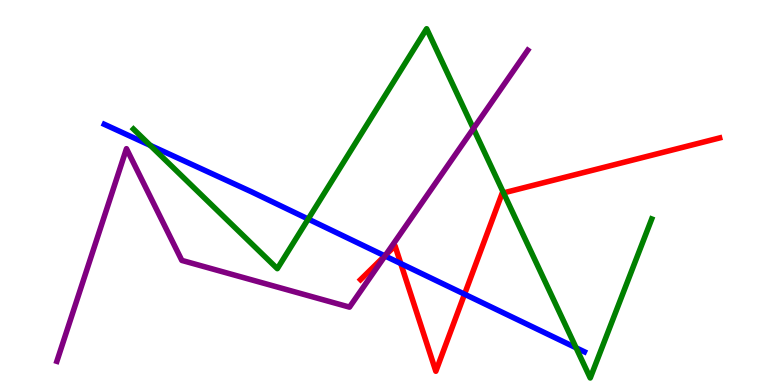[{'lines': ['blue', 'red'], 'intersections': [{'x': 4.97, 'y': 3.35}, {'x': 5.17, 'y': 3.15}, {'x': 5.99, 'y': 2.36}]}, {'lines': ['green', 'red'], 'intersections': [{'x': 6.5, 'y': 4.99}]}, {'lines': ['purple', 'red'], 'intersections': [{'x': 4.98, 'y': 3.37}]}, {'lines': ['blue', 'green'], 'intersections': [{'x': 1.94, 'y': 6.22}, {'x': 3.98, 'y': 4.31}, {'x': 7.43, 'y': 0.966}]}, {'lines': ['blue', 'purple'], 'intersections': [{'x': 4.97, 'y': 3.35}]}, {'lines': ['green', 'purple'], 'intersections': [{'x': 6.11, 'y': 6.66}]}]